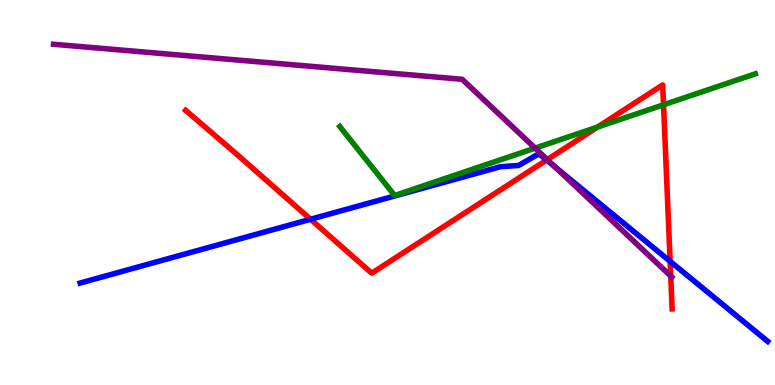[{'lines': ['blue', 'red'], 'intersections': [{'x': 4.01, 'y': 4.3}, {'x': 7.05, 'y': 5.84}, {'x': 8.65, 'y': 3.21}]}, {'lines': ['green', 'red'], 'intersections': [{'x': 7.71, 'y': 6.7}, {'x': 8.56, 'y': 7.28}]}, {'lines': ['purple', 'red'], 'intersections': [{'x': 7.06, 'y': 5.85}, {'x': 8.65, 'y': 2.83}]}, {'lines': ['blue', 'green'], 'intersections': []}, {'lines': ['blue', 'purple'], 'intersections': [{'x': 7.16, 'y': 5.66}]}, {'lines': ['green', 'purple'], 'intersections': [{'x': 6.9, 'y': 6.15}]}]